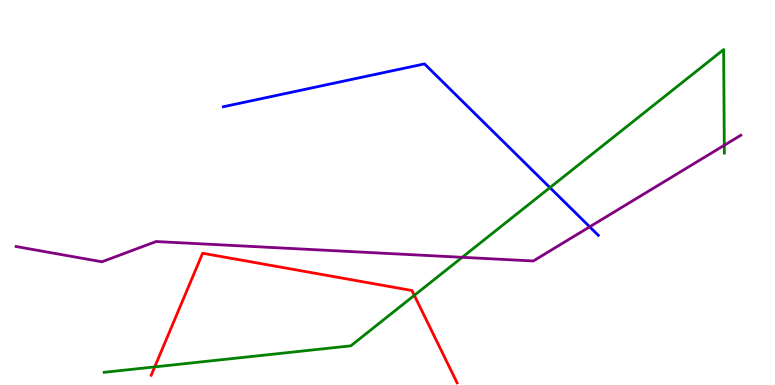[{'lines': ['blue', 'red'], 'intersections': []}, {'lines': ['green', 'red'], 'intersections': [{'x': 2.0, 'y': 0.471}, {'x': 5.35, 'y': 2.33}]}, {'lines': ['purple', 'red'], 'intersections': []}, {'lines': ['blue', 'green'], 'intersections': [{'x': 7.1, 'y': 5.13}]}, {'lines': ['blue', 'purple'], 'intersections': [{'x': 7.61, 'y': 4.11}]}, {'lines': ['green', 'purple'], 'intersections': [{'x': 5.96, 'y': 3.32}, {'x': 9.35, 'y': 6.23}]}]